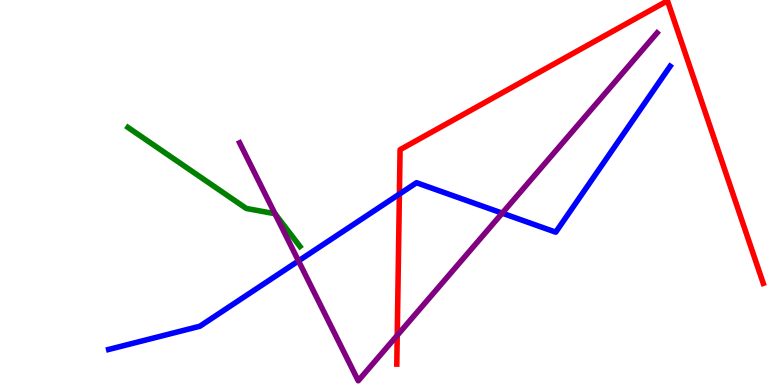[{'lines': ['blue', 'red'], 'intersections': [{'x': 5.15, 'y': 4.96}]}, {'lines': ['green', 'red'], 'intersections': []}, {'lines': ['purple', 'red'], 'intersections': [{'x': 5.13, 'y': 1.29}]}, {'lines': ['blue', 'green'], 'intersections': []}, {'lines': ['blue', 'purple'], 'intersections': [{'x': 3.85, 'y': 3.22}, {'x': 6.48, 'y': 4.46}]}, {'lines': ['green', 'purple'], 'intersections': [{'x': 3.55, 'y': 4.45}]}]